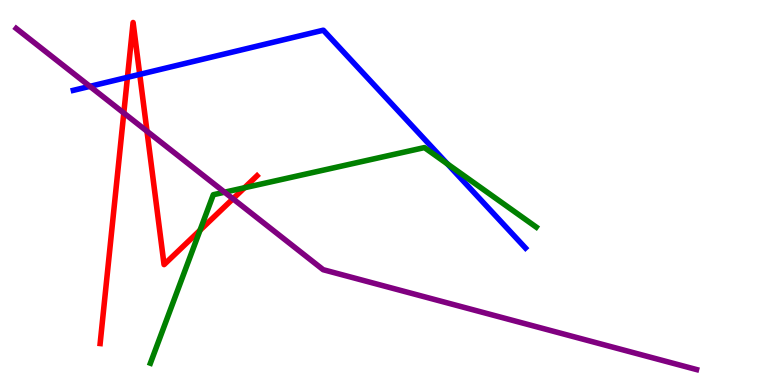[{'lines': ['blue', 'red'], 'intersections': [{'x': 1.64, 'y': 7.99}, {'x': 1.8, 'y': 8.07}]}, {'lines': ['green', 'red'], 'intersections': [{'x': 2.58, 'y': 4.02}, {'x': 3.15, 'y': 5.12}]}, {'lines': ['purple', 'red'], 'intersections': [{'x': 1.6, 'y': 7.06}, {'x': 1.9, 'y': 6.59}, {'x': 3.01, 'y': 4.84}]}, {'lines': ['blue', 'green'], 'intersections': [{'x': 5.77, 'y': 5.74}]}, {'lines': ['blue', 'purple'], 'intersections': [{'x': 1.16, 'y': 7.76}]}, {'lines': ['green', 'purple'], 'intersections': [{'x': 2.9, 'y': 5.01}]}]